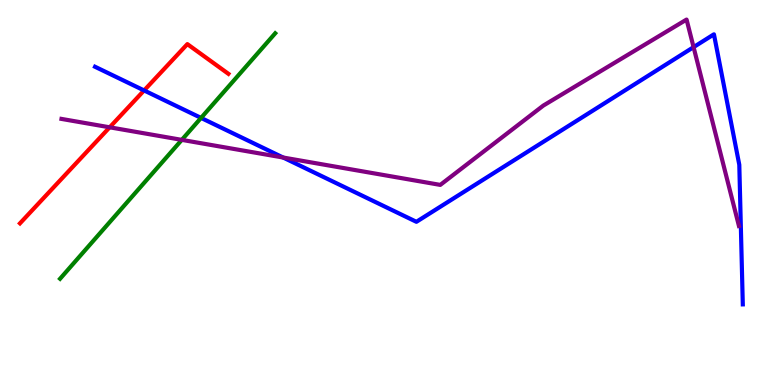[{'lines': ['blue', 'red'], 'intersections': [{'x': 1.86, 'y': 7.65}]}, {'lines': ['green', 'red'], 'intersections': []}, {'lines': ['purple', 'red'], 'intersections': [{'x': 1.42, 'y': 6.69}]}, {'lines': ['blue', 'green'], 'intersections': [{'x': 2.59, 'y': 6.94}]}, {'lines': ['blue', 'purple'], 'intersections': [{'x': 3.65, 'y': 5.91}, {'x': 8.95, 'y': 8.78}]}, {'lines': ['green', 'purple'], 'intersections': [{'x': 2.35, 'y': 6.37}]}]